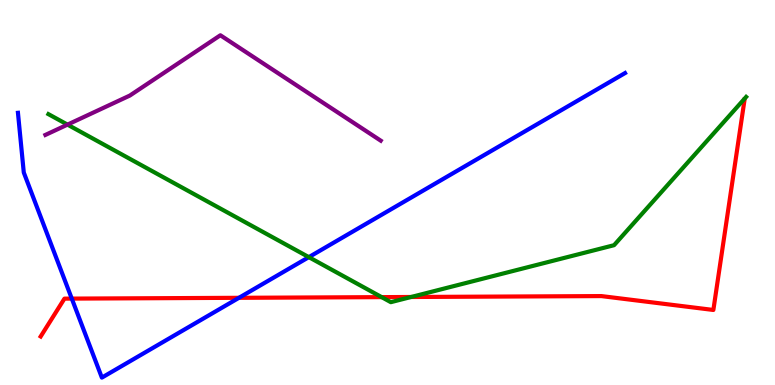[{'lines': ['blue', 'red'], 'intersections': [{'x': 0.926, 'y': 2.24}, {'x': 3.08, 'y': 2.26}]}, {'lines': ['green', 'red'], 'intersections': [{'x': 4.92, 'y': 2.28}, {'x': 5.3, 'y': 2.29}]}, {'lines': ['purple', 'red'], 'intersections': []}, {'lines': ['blue', 'green'], 'intersections': [{'x': 3.98, 'y': 3.32}]}, {'lines': ['blue', 'purple'], 'intersections': []}, {'lines': ['green', 'purple'], 'intersections': [{'x': 0.871, 'y': 6.76}]}]